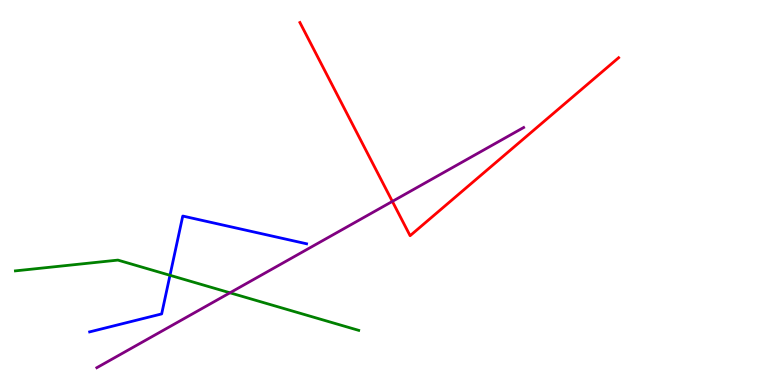[{'lines': ['blue', 'red'], 'intersections': []}, {'lines': ['green', 'red'], 'intersections': []}, {'lines': ['purple', 'red'], 'intersections': [{'x': 5.06, 'y': 4.77}]}, {'lines': ['blue', 'green'], 'intersections': [{'x': 2.19, 'y': 2.85}]}, {'lines': ['blue', 'purple'], 'intersections': []}, {'lines': ['green', 'purple'], 'intersections': [{'x': 2.97, 'y': 2.4}]}]